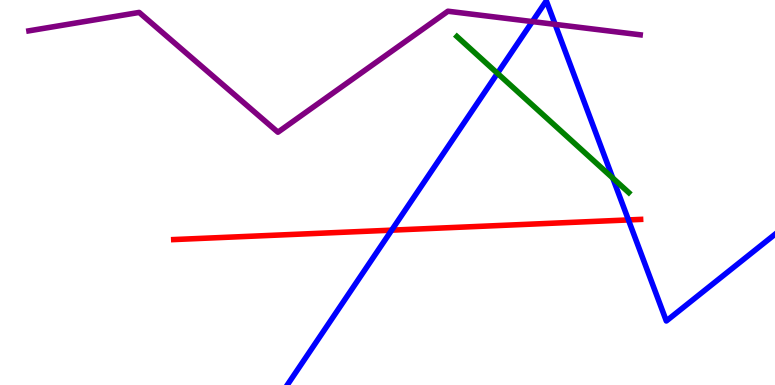[{'lines': ['blue', 'red'], 'intersections': [{'x': 5.05, 'y': 4.02}, {'x': 8.11, 'y': 4.29}]}, {'lines': ['green', 'red'], 'intersections': []}, {'lines': ['purple', 'red'], 'intersections': []}, {'lines': ['blue', 'green'], 'intersections': [{'x': 6.42, 'y': 8.1}, {'x': 7.91, 'y': 5.38}]}, {'lines': ['blue', 'purple'], 'intersections': [{'x': 6.87, 'y': 9.44}, {'x': 7.16, 'y': 9.37}]}, {'lines': ['green', 'purple'], 'intersections': []}]